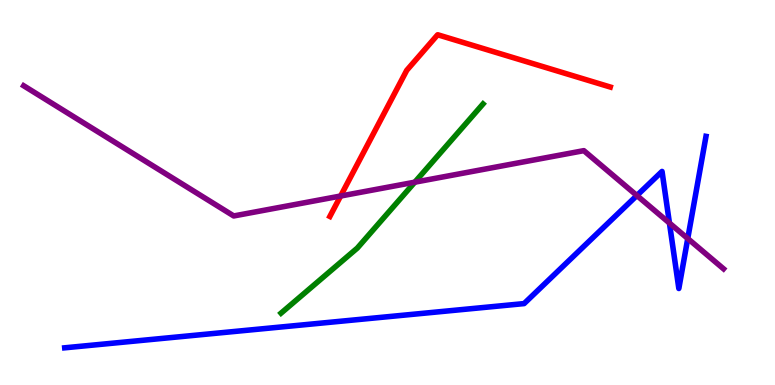[{'lines': ['blue', 'red'], 'intersections': []}, {'lines': ['green', 'red'], 'intersections': []}, {'lines': ['purple', 'red'], 'intersections': [{'x': 4.4, 'y': 4.91}]}, {'lines': ['blue', 'green'], 'intersections': []}, {'lines': ['blue', 'purple'], 'intersections': [{'x': 8.22, 'y': 4.92}, {'x': 8.64, 'y': 4.21}, {'x': 8.87, 'y': 3.8}]}, {'lines': ['green', 'purple'], 'intersections': [{'x': 5.35, 'y': 5.27}]}]